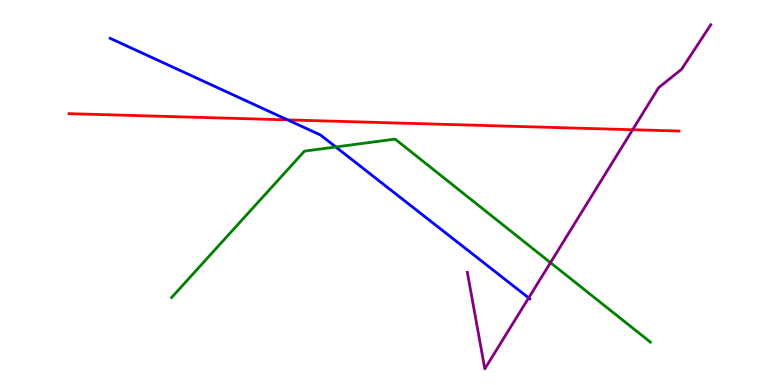[{'lines': ['blue', 'red'], 'intersections': [{'x': 3.71, 'y': 6.89}]}, {'lines': ['green', 'red'], 'intersections': []}, {'lines': ['purple', 'red'], 'intersections': [{'x': 8.16, 'y': 6.63}]}, {'lines': ['blue', 'green'], 'intersections': [{'x': 4.33, 'y': 6.18}]}, {'lines': ['blue', 'purple'], 'intersections': [{'x': 6.82, 'y': 2.26}]}, {'lines': ['green', 'purple'], 'intersections': [{'x': 7.1, 'y': 3.18}]}]